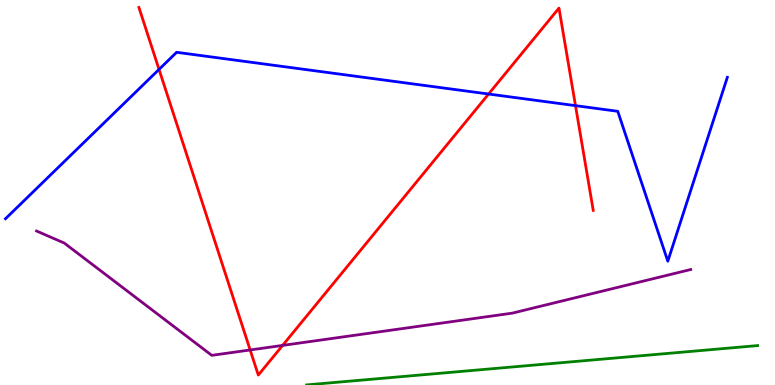[{'lines': ['blue', 'red'], 'intersections': [{'x': 2.05, 'y': 8.2}, {'x': 6.3, 'y': 7.56}, {'x': 7.43, 'y': 7.26}]}, {'lines': ['green', 'red'], 'intersections': []}, {'lines': ['purple', 'red'], 'intersections': [{'x': 3.23, 'y': 0.91}, {'x': 3.65, 'y': 1.03}]}, {'lines': ['blue', 'green'], 'intersections': []}, {'lines': ['blue', 'purple'], 'intersections': []}, {'lines': ['green', 'purple'], 'intersections': []}]